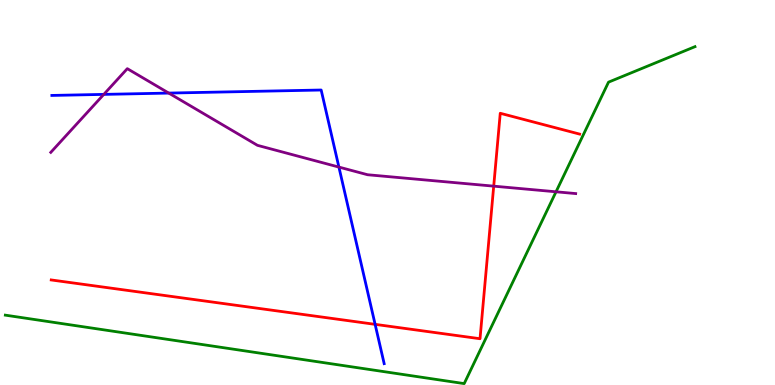[{'lines': ['blue', 'red'], 'intersections': [{'x': 4.84, 'y': 1.58}]}, {'lines': ['green', 'red'], 'intersections': []}, {'lines': ['purple', 'red'], 'intersections': [{'x': 6.37, 'y': 5.16}]}, {'lines': ['blue', 'green'], 'intersections': []}, {'lines': ['blue', 'purple'], 'intersections': [{'x': 1.34, 'y': 7.55}, {'x': 2.18, 'y': 7.58}, {'x': 4.37, 'y': 5.66}]}, {'lines': ['green', 'purple'], 'intersections': [{'x': 7.17, 'y': 5.02}]}]